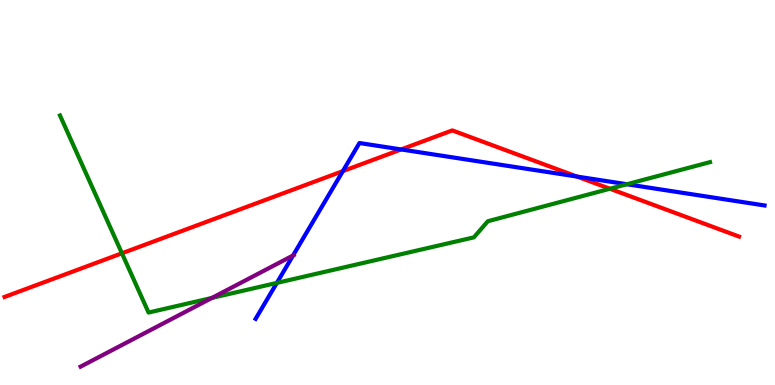[{'lines': ['blue', 'red'], 'intersections': [{'x': 4.42, 'y': 5.56}, {'x': 5.18, 'y': 6.12}, {'x': 7.44, 'y': 5.41}]}, {'lines': ['green', 'red'], 'intersections': [{'x': 1.57, 'y': 3.42}, {'x': 7.87, 'y': 5.1}]}, {'lines': ['purple', 'red'], 'intersections': []}, {'lines': ['blue', 'green'], 'intersections': [{'x': 3.57, 'y': 2.65}, {'x': 8.09, 'y': 5.21}]}, {'lines': ['blue', 'purple'], 'intersections': [{'x': 3.78, 'y': 3.36}]}, {'lines': ['green', 'purple'], 'intersections': [{'x': 2.74, 'y': 2.26}]}]